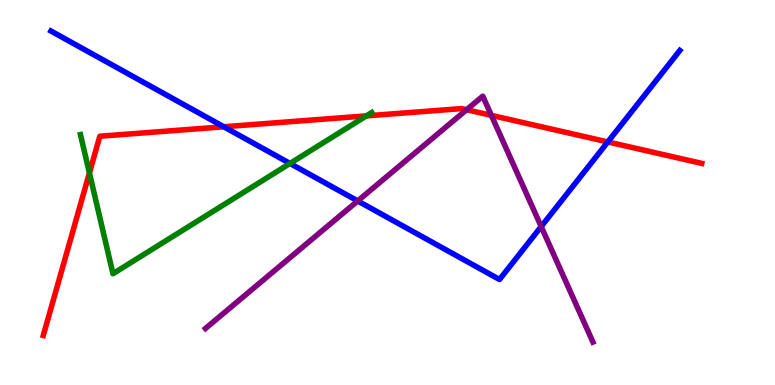[{'lines': ['blue', 'red'], 'intersections': [{'x': 2.89, 'y': 6.71}, {'x': 7.84, 'y': 6.31}]}, {'lines': ['green', 'red'], 'intersections': [{'x': 1.15, 'y': 5.51}, {'x': 4.73, 'y': 6.99}]}, {'lines': ['purple', 'red'], 'intersections': [{'x': 6.02, 'y': 7.15}, {'x': 6.34, 'y': 7.0}]}, {'lines': ['blue', 'green'], 'intersections': [{'x': 3.74, 'y': 5.75}]}, {'lines': ['blue', 'purple'], 'intersections': [{'x': 4.62, 'y': 4.78}, {'x': 6.98, 'y': 4.12}]}, {'lines': ['green', 'purple'], 'intersections': []}]